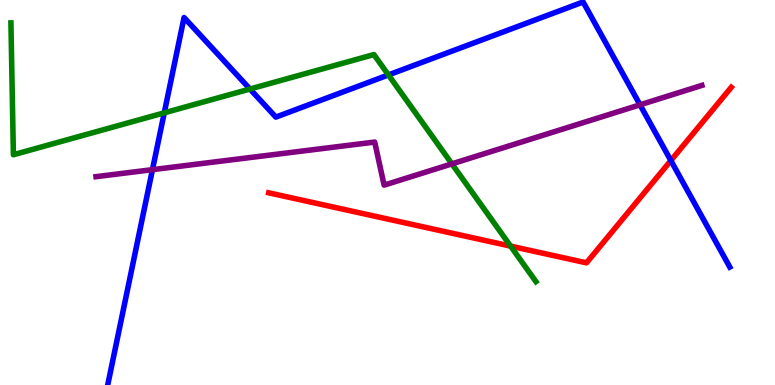[{'lines': ['blue', 'red'], 'intersections': [{'x': 8.66, 'y': 5.83}]}, {'lines': ['green', 'red'], 'intersections': [{'x': 6.59, 'y': 3.61}]}, {'lines': ['purple', 'red'], 'intersections': []}, {'lines': ['blue', 'green'], 'intersections': [{'x': 2.12, 'y': 7.07}, {'x': 3.23, 'y': 7.69}, {'x': 5.01, 'y': 8.05}]}, {'lines': ['blue', 'purple'], 'intersections': [{'x': 1.97, 'y': 5.59}, {'x': 8.26, 'y': 7.28}]}, {'lines': ['green', 'purple'], 'intersections': [{'x': 5.83, 'y': 5.74}]}]